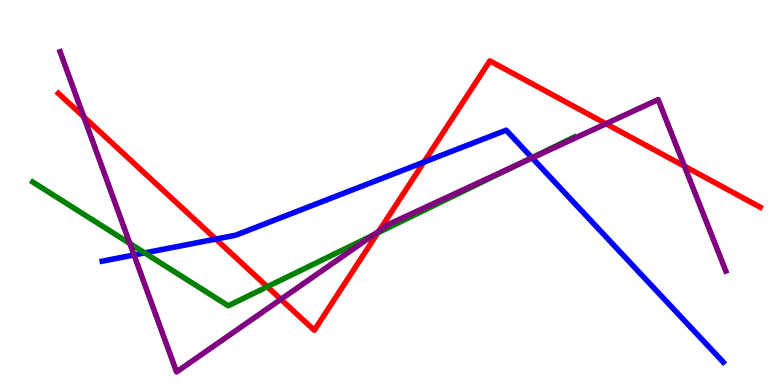[{'lines': ['blue', 'red'], 'intersections': [{'x': 2.78, 'y': 3.79}, {'x': 5.47, 'y': 5.79}]}, {'lines': ['green', 'red'], 'intersections': [{'x': 3.45, 'y': 2.55}, {'x': 4.87, 'y': 3.95}]}, {'lines': ['purple', 'red'], 'intersections': [{'x': 1.08, 'y': 6.96}, {'x': 3.62, 'y': 2.23}, {'x': 4.89, 'y': 4.0}, {'x': 7.82, 'y': 6.79}, {'x': 8.83, 'y': 5.68}]}, {'lines': ['blue', 'green'], 'intersections': [{'x': 1.87, 'y': 3.43}, {'x': 6.86, 'y': 5.9}]}, {'lines': ['blue', 'purple'], 'intersections': [{'x': 1.73, 'y': 3.38}, {'x': 6.87, 'y': 5.9}]}, {'lines': ['green', 'purple'], 'intersections': [{'x': 1.68, 'y': 3.68}, {'x': 4.82, 'y': 3.89}, {'x': 6.7, 'y': 5.74}]}]